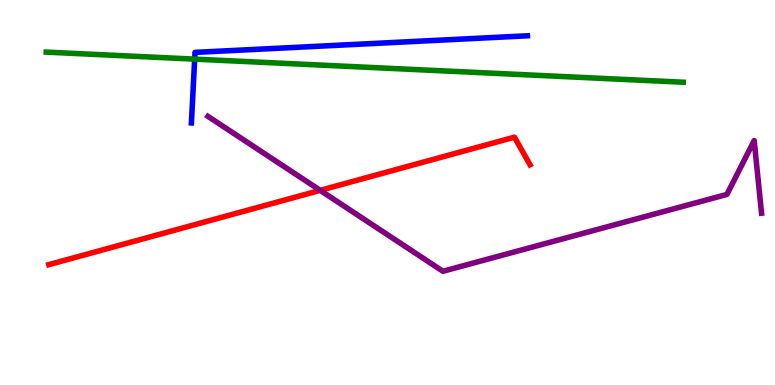[{'lines': ['blue', 'red'], 'intersections': []}, {'lines': ['green', 'red'], 'intersections': []}, {'lines': ['purple', 'red'], 'intersections': [{'x': 4.13, 'y': 5.06}]}, {'lines': ['blue', 'green'], 'intersections': [{'x': 2.51, 'y': 8.46}]}, {'lines': ['blue', 'purple'], 'intersections': []}, {'lines': ['green', 'purple'], 'intersections': []}]